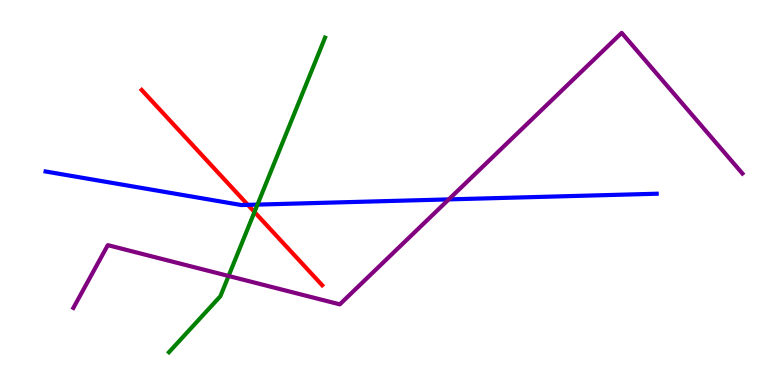[{'lines': ['blue', 'red'], 'intersections': [{'x': 3.2, 'y': 4.68}]}, {'lines': ['green', 'red'], 'intersections': [{'x': 3.28, 'y': 4.49}]}, {'lines': ['purple', 'red'], 'intersections': []}, {'lines': ['blue', 'green'], 'intersections': [{'x': 3.32, 'y': 4.69}]}, {'lines': ['blue', 'purple'], 'intersections': [{'x': 5.79, 'y': 4.82}]}, {'lines': ['green', 'purple'], 'intersections': [{'x': 2.95, 'y': 2.83}]}]